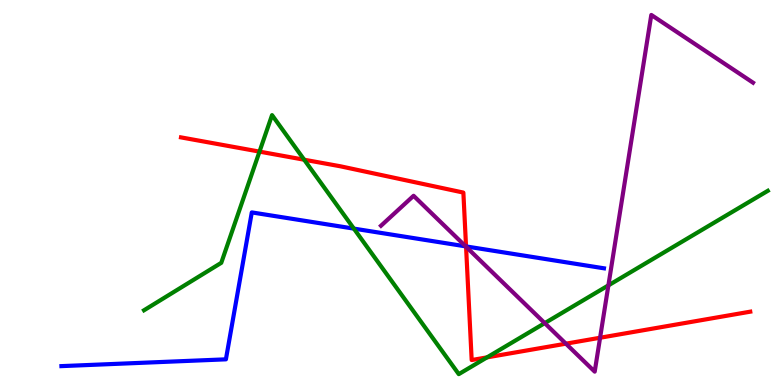[{'lines': ['blue', 'red'], 'intersections': [{'x': 6.01, 'y': 3.6}]}, {'lines': ['green', 'red'], 'intersections': [{'x': 3.35, 'y': 6.06}, {'x': 3.93, 'y': 5.85}, {'x': 6.28, 'y': 0.717}]}, {'lines': ['purple', 'red'], 'intersections': [{'x': 6.01, 'y': 3.59}, {'x': 7.3, 'y': 1.07}, {'x': 7.74, 'y': 1.23}]}, {'lines': ['blue', 'green'], 'intersections': [{'x': 4.57, 'y': 4.06}]}, {'lines': ['blue', 'purple'], 'intersections': [{'x': 6.01, 'y': 3.6}]}, {'lines': ['green', 'purple'], 'intersections': [{'x': 7.03, 'y': 1.61}, {'x': 7.85, 'y': 2.59}]}]